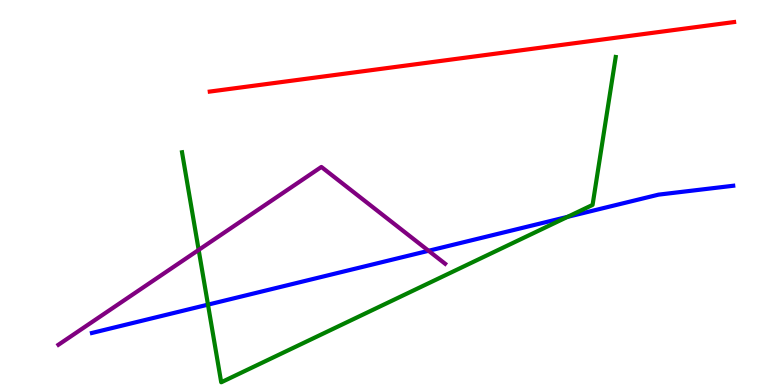[{'lines': ['blue', 'red'], 'intersections': []}, {'lines': ['green', 'red'], 'intersections': []}, {'lines': ['purple', 'red'], 'intersections': []}, {'lines': ['blue', 'green'], 'intersections': [{'x': 2.68, 'y': 2.09}, {'x': 7.32, 'y': 4.37}]}, {'lines': ['blue', 'purple'], 'intersections': [{'x': 5.53, 'y': 3.49}]}, {'lines': ['green', 'purple'], 'intersections': [{'x': 2.56, 'y': 3.51}]}]